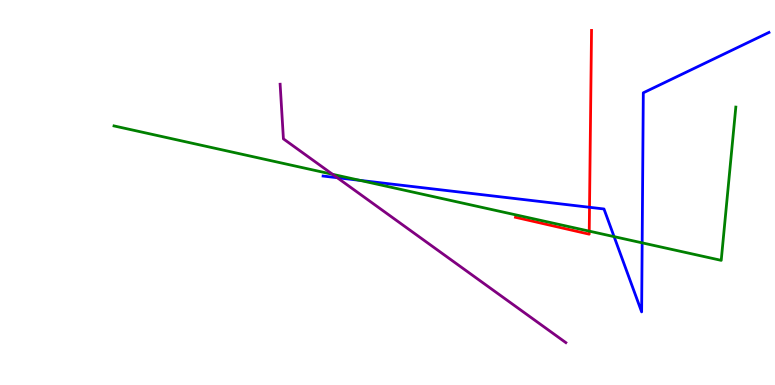[{'lines': ['blue', 'red'], 'intersections': [{'x': 7.61, 'y': 4.62}]}, {'lines': ['green', 'red'], 'intersections': [{'x': 7.6, 'y': 4.0}]}, {'lines': ['purple', 'red'], 'intersections': []}, {'lines': ['blue', 'green'], 'intersections': [{'x': 4.64, 'y': 5.32}, {'x': 7.92, 'y': 3.85}, {'x': 8.29, 'y': 3.69}]}, {'lines': ['blue', 'purple'], 'intersections': [{'x': 4.35, 'y': 5.38}]}, {'lines': ['green', 'purple'], 'intersections': [{'x': 4.29, 'y': 5.47}]}]